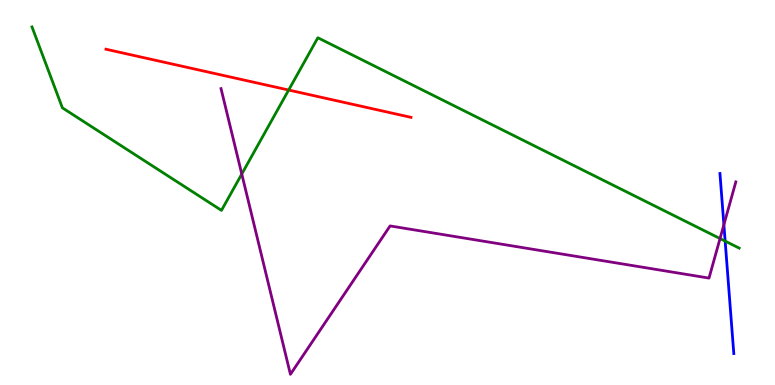[{'lines': ['blue', 'red'], 'intersections': []}, {'lines': ['green', 'red'], 'intersections': [{'x': 3.72, 'y': 7.66}]}, {'lines': ['purple', 'red'], 'intersections': []}, {'lines': ['blue', 'green'], 'intersections': [{'x': 9.36, 'y': 3.74}]}, {'lines': ['blue', 'purple'], 'intersections': [{'x': 9.34, 'y': 4.16}]}, {'lines': ['green', 'purple'], 'intersections': [{'x': 3.12, 'y': 5.48}, {'x': 9.29, 'y': 3.8}]}]